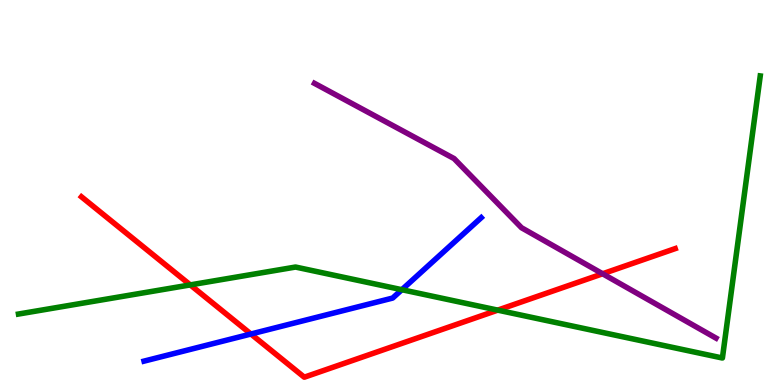[{'lines': ['blue', 'red'], 'intersections': [{'x': 3.24, 'y': 1.32}]}, {'lines': ['green', 'red'], 'intersections': [{'x': 2.46, 'y': 2.6}, {'x': 6.42, 'y': 1.94}]}, {'lines': ['purple', 'red'], 'intersections': [{'x': 7.78, 'y': 2.89}]}, {'lines': ['blue', 'green'], 'intersections': [{'x': 5.19, 'y': 2.48}]}, {'lines': ['blue', 'purple'], 'intersections': []}, {'lines': ['green', 'purple'], 'intersections': []}]